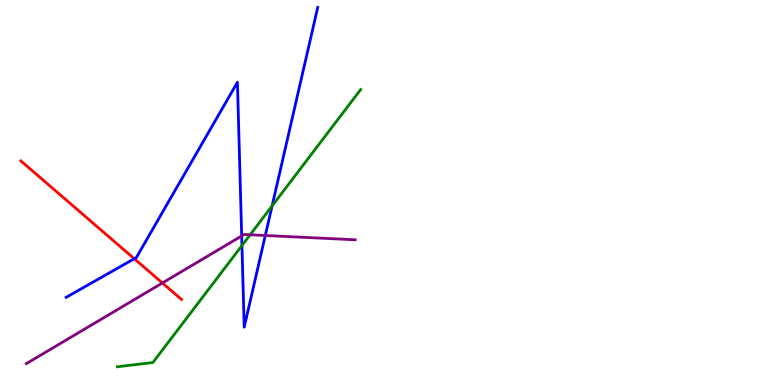[{'lines': ['blue', 'red'], 'intersections': [{'x': 1.73, 'y': 3.28}]}, {'lines': ['green', 'red'], 'intersections': []}, {'lines': ['purple', 'red'], 'intersections': [{'x': 2.1, 'y': 2.65}]}, {'lines': ['blue', 'green'], 'intersections': [{'x': 3.12, 'y': 3.62}, {'x': 3.51, 'y': 4.65}]}, {'lines': ['blue', 'purple'], 'intersections': [{'x': 3.12, 'y': 3.87}, {'x': 3.42, 'y': 3.88}]}, {'lines': ['green', 'purple'], 'intersections': [{'x': 3.23, 'y': 3.9}]}]